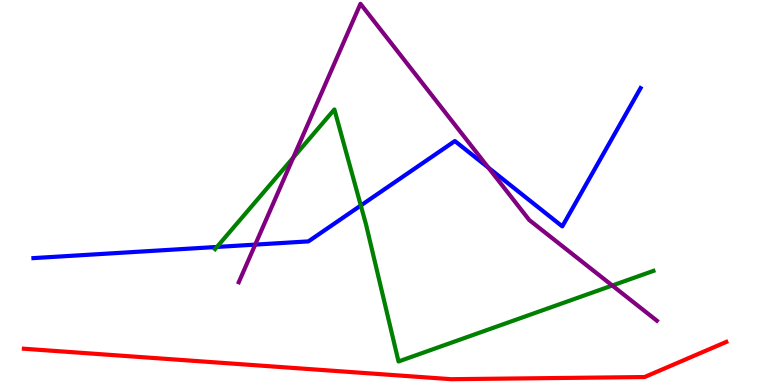[{'lines': ['blue', 'red'], 'intersections': []}, {'lines': ['green', 'red'], 'intersections': []}, {'lines': ['purple', 'red'], 'intersections': []}, {'lines': ['blue', 'green'], 'intersections': [{'x': 2.8, 'y': 3.59}, {'x': 4.66, 'y': 4.66}]}, {'lines': ['blue', 'purple'], 'intersections': [{'x': 3.29, 'y': 3.65}, {'x': 6.3, 'y': 5.65}]}, {'lines': ['green', 'purple'], 'intersections': [{'x': 3.78, 'y': 5.91}, {'x': 7.9, 'y': 2.58}]}]